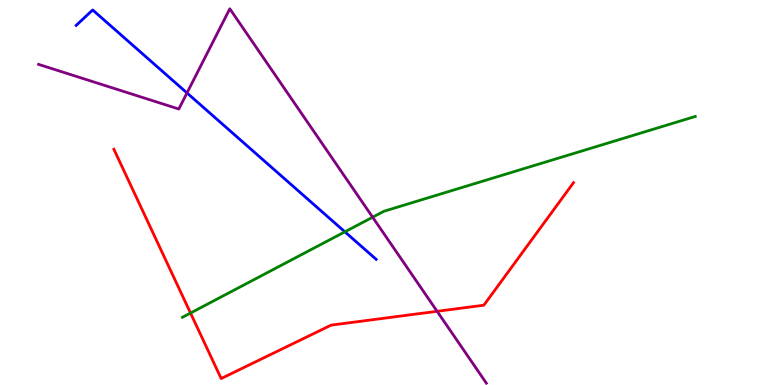[{'lines': ['blue', 'red'], 'intersections': []}, {'lines': ['green', 'red'], 'intersections': [{'x': 2.46, 'y': 1.87}]}, {'lines': ['purple', 'red'], 'intersections': [{'x': 5.64, 'y': 1.91}]}, {'lines': ['blue', 'green'], 'intersections': [{'x': 4.45, 'y': 3.98}]}, {'lines': ['blue', 'purple'], 'intersections': [{'x': 2.41, 'y': 7.59}]}, {'lines': ['green', 'purple'], 'intersections': [{'x': 4.81, 'y': 4.36}]}]